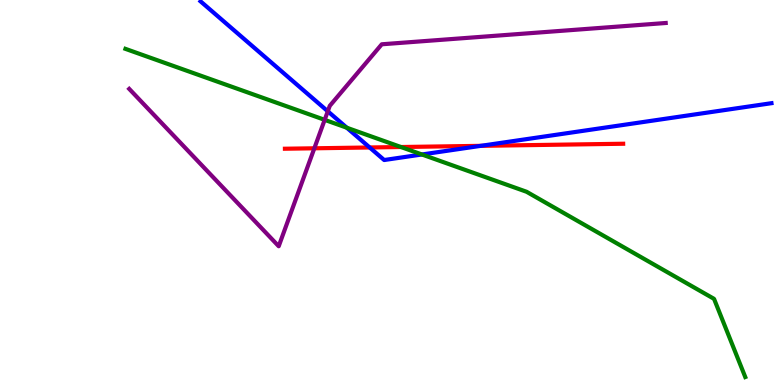[{'lines': ['blue', 'red'], 'intersections': [{'x': 4.77, 'y': 6.17}, {'x': 6.2, 'y': 6.21}]}, {'lines': ['green', 'red'], 'intersections': [{'x': 5.17, 'y': 6.18}]}, {'lines': ['purple', 'red'], 'intersections': [{'x': 4.06, 'y': 6.15}]}, {'lines': ['blue', 'green'], 'intersections': [{'x': 4.47, 'y': 6.68}, {'x': 5.44, 'y': 5.99}]}, {'lines': ['blue', 'purple'], 'intersections': [{'x': 4.23, 'y': 7.11}]}, {'lines': ['green', 'purple'], 'intersections': [{'x': 4.19, 'y': 6.89}]}]